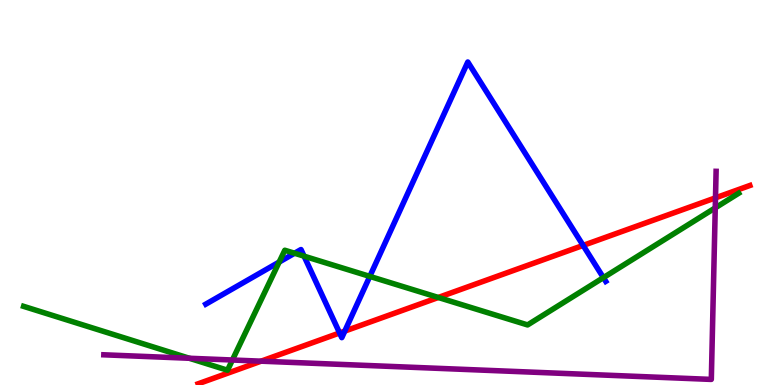[{'lines': ['blue', 'red'], 'intersections': [{'x': 4.38, 'y': 1.35}, {'x': 4.45, 'y': 1.4}, {'x': 7.52, 'y': 3.63}]}, {'lines': ['green', 'red'], 'intersections': [{'x': 5.66, 'y': 2.27}]}, {'lines': ['purple', 'red'], 'intersections': [{'x': 3.37, 'y': 0.619}, {'x': 9.23, 'y': 4.86}]}, {'lines': ['blue', 'green'], 'intersections': [{'x': 3.6, 'y': 3.19}, {'x': 3.8, 'y': 3.42}, {'x': 3.92, 'y': 3.35}, {'x': 4.77, 'y': 2.82}, {'x': 7.79, 'y': 2.79}]}, {'lines': ['blue', 'purple'], 'intersections': []}, {'lines': ['green', 'purple'], 'intersections': [{'x': 2.44, 'y': 0.694}, {'x': 3.0, 'y': 0.649}, {'x': 9.23, 'y': 4.6}]}]